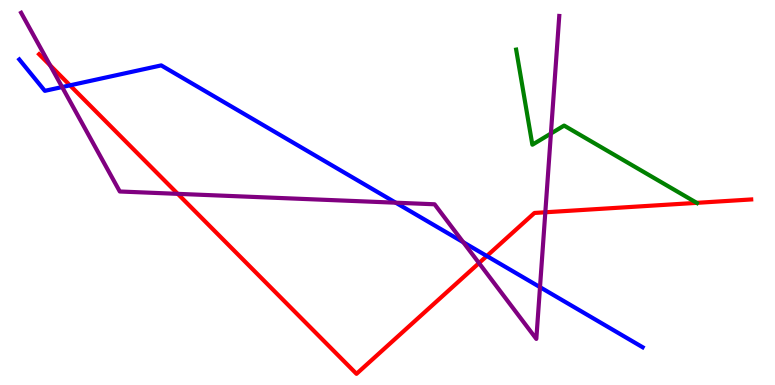[{'lines': ['blue', 'red'], 'intersections': [{'x': 0.903, 'y': 7.78}, {'x': 6.28, 'y': 3.35}]}, {'lines': ['green', 'red'], 'intersections': [{'x': 8.99, 'y': 4.73}]}, {'lines': ['purple', 'red'], 'intersections': [{'x': 0.647, 'y': 8.3}, {'x': 2.29, 'y': 4.96}, {'x': 6.18, 'y': 3.17}, {'x': 7.04, 'y': 4.49}]}, {'lines': ['blue', 'green'], 'intersections': []}, {'lines': ['blue', 'purple'], 'intersections': [{'x': 0.802, 'y': 7.74}, {'x': 5.11, 'y': 4.73}, {'x': 5.98, 'y': 3.71}, {'x': 6.97, 'y': 2.54}]}, {'lines': ['green', 'purple'], 'intersections': [{'x': 7.11, 'y': 6.53}]}]